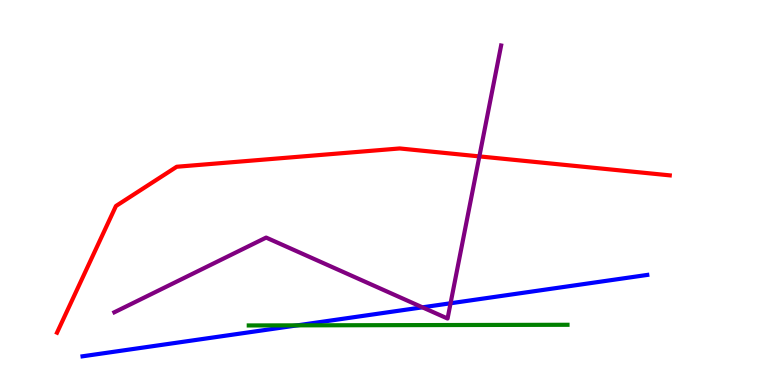[{'lines': ['blue', 'red'], 'intersections': []}, {'lines': ['green', 'red'], 'intersections': []}, {'lines': ['purple', 'red'], 'intersections': [{'x': 6.19, 'y': 5.94}]}, {'lines': ['blue', 'green'], 'intersections': [{'x': 3.84, 'y': 1.55}]}, {'lines': ['blue', 'purple'], 'intersections': [{'x': 5.45, 'y': 2.02}, {'x': 5.81, 'y': 2.12}]}, {'lines': ['green', 'purple'], 'intersections': []}]